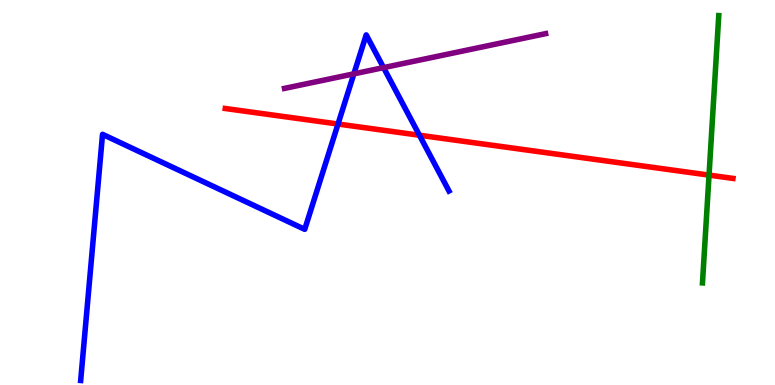[{'lines': ['blue', 'red'], 'intersections': [{'x': 4.36, 'y': 6.78}, {'x': 5.41, 'y': 6.49}]}, {'lines': ['green', 'red'], 'intersections': [{'x': 9.15, 'y': 5.45}]}, {'lines': ['purple', 'red'], 'intersections': []}, {'lines': ['blue', 'green'], 'intersections': []}, {'lines': ['blue', 'purple'], 'intersections': [{'x': 4.57, 'y': 8.08}, {'x': 4.95, 'y': 8.24}]}, {'lines': ['green', 'purple'], 'intersections': []}]